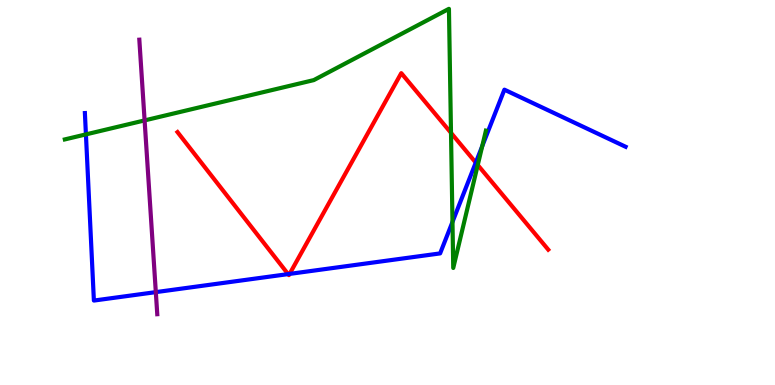[{'lines': ['blue', 'red'], 'intersections': [{'x': 3.72, 'y': 2.88}, {'x': 3.74, 'y': 2.89}, {'x': 6.14, 'y': 5.78}]}, {'lines': ['green', 'red'], 'intersections': [{'x': 5.82, 'y': 6.55}, {'x': 6.16, 'y': 5.71}]}, {'lines': ['purple', 'red'], 'intersections': []}, {'lines': ['blue', 'green'], 'intersections': [{'x': 1.11, 'y': 6.51}, {'x': 5.84, 'y': 4.24}, {'x': 6.22, 'y': 6.2}]}, {'lines': ['blue', 'purple'], 'intersections': [{'x': 2.01, 'y': 2.41}]}, {'lines': ['green', 'purple'], 'intersections': [{'x': 1.87, 'y': 6.87}]}]